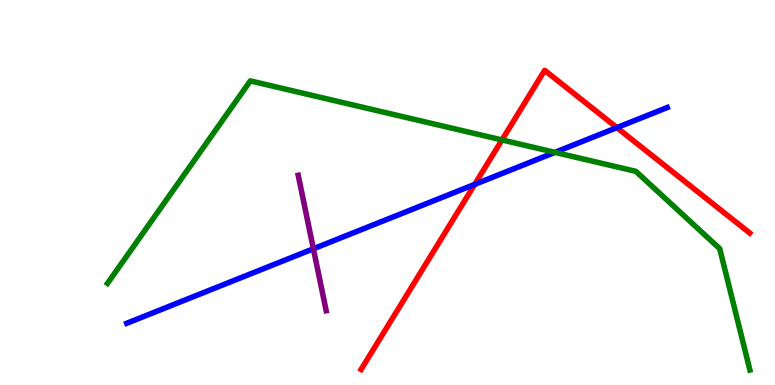[{'lines': ['blue', 'red'], 'intersections': [{'x': 6.13, 'y': 5.21}, {'x': 7.96, 'y': 6.69}]}, {'lines': ['green', 'red'], 'intersections': [{'x': 6.48, 'y': 6.37}]}, {'lines': ['purple', 'red'], 'intersections': []}, {'lines': ['blue', 'green'], 'intersections': [{'x': 7.16, 'y': 6.04}]}, {'lines': ['blue', 'purple'], 'intersections': [{'x': 4.04, 'y': 3.54}]}, {'lines': ['green', 'purple'], 'intersections': []}]